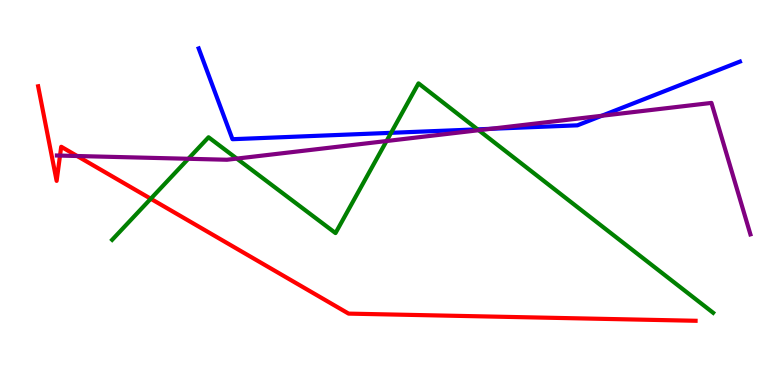[{'lines': ['blue', 'red'], 'intersections': []}, {'lines': ['green', 'red'], 'intersections': [{'x': 1.95, 'y': 4.84}]}, {'lines': ['purple', 'red'], 'intersections': [{'x': 0.774, 'y': 5.96}, {'x': 0.996, 'y': 5.95}]}, {'lines': ['blue', 'green'], 'intersections': [{'x': 5.05, 'y': 6.55}, {'x': 6.16, 'y': 6.64}]}, {'lines': ['blue', 'purple'], 'intersections': [{'x': 6.33, 'y': 6.65}, {'x': 7.76, 'y': 6.99}]}, {'lines': ['green', 'purple'], 'intersections': [{'x': 2.43, 'y': 5.88}, {'x': 3.06, 'y': 5.88}, {'x': 4.99, 'y': 6.34}, {'x': 6.18, 'y': 6.62}]}]